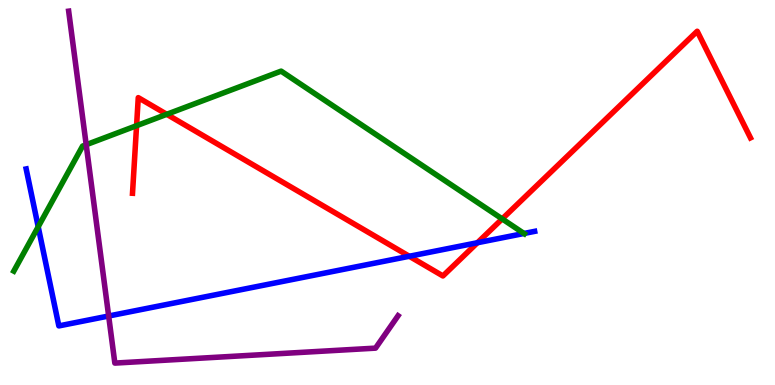[{'lines': ['blue', 'red'], 'intersections': [{'x': 5.28, 'y': 3.34}, {'x': 6.16, 'y': 3.7}]}, {'lines': ['green', 'red'], 'intersections': [{'x': 1.76, 'y': 6.74}, {'x': 2.15, 'y': 7.03}, {'x': 6.48, 'y': 4.31}]}, {'lines': ['purple', 'red'], 'intersections': []}, {'lines': ['blue', 'green'], 'intersections': [{'x': 0.493, 'y': 4.11}, {'x': 6.76, 'y': 3.94}]}, {'lines': ['blue', 'purple'], 'intersections': [{'x': 1.4, 'y': 1.79}]}, {'lines': ['green', 'purple'], 'intersections': [{'x': 1.11, 'y': 6.24}]}]